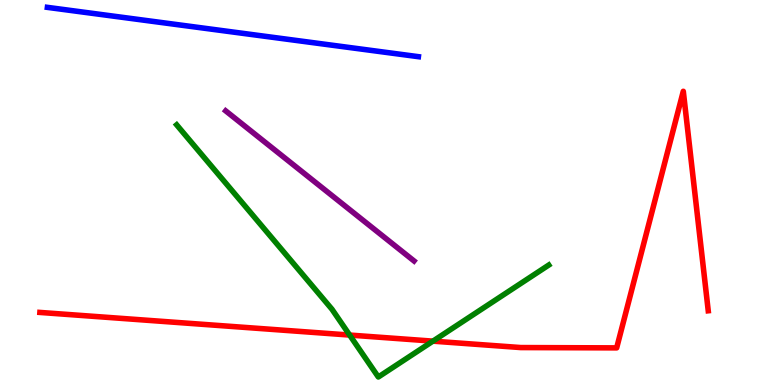[{'lines': ['blue', 'red'], 'intersections': []}, {'lines': ['green', 'red'], 'intersections': [{'x': 4.51, 'y': 1.3}, {'x': 5.59, 'y': 1.14}]}, {'lines': ['purple', 'red'], 'intersections': []}, {'lines': ['blue', 'green'], 'intersections': []}, {'lines': ['blue', 'purple'], 'intersections': []}, {'lines': ['green', 'purple'], 'intersections': []}]